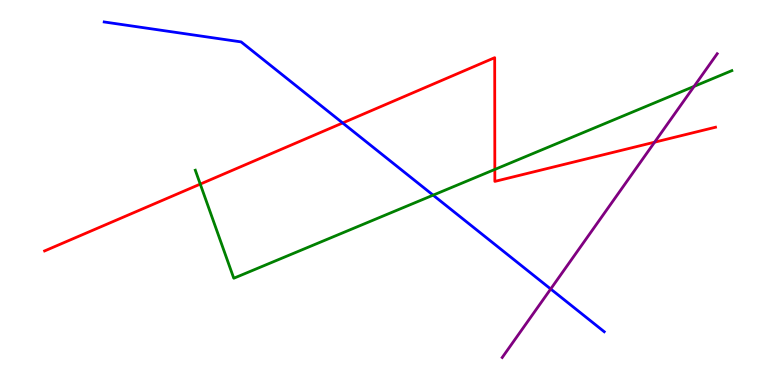[{'lines': ['blue', 'red'], 'intersections': [{'x': 4.42, 'y': 6.81}]}, {'lines': ['green', 'red'], 'intersections': [{'x': 2.58, 'y': 5.22}, {'x': 6.38, 'y': 5.6}]}, {'lines': ['purple', 'red'], 'intersections': [{'x': 8.45, 'y': 6.31}]}, {'lines': ['blue', 'green'], 'intersections': [{'x': 5.59, 'y': 4.93}]}, {'lines': ['blue', 'purple'], 'intersections': [{'x': 7.11, 'y': 2.49}]}, {'lines': ['green', 'purple'], 'intersections': [{'x': 8.96, 'y': 7.76}]}]